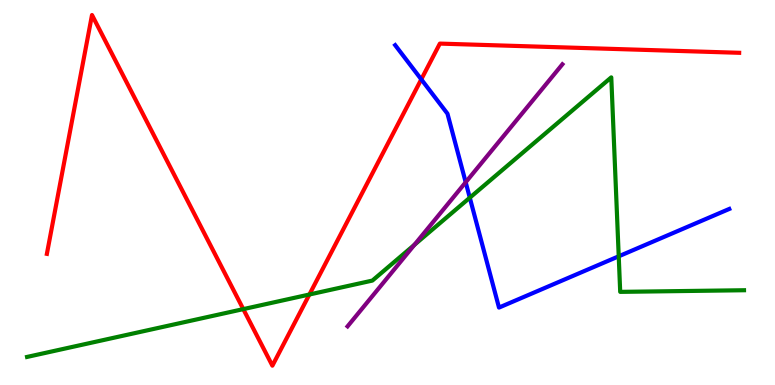[{'lines': ['blue', 'red'], 'intersections': [{'x': 5.44, 'y': 7.94}]}, {'lines': ['green', 'red'], 'intersections': [{'x': 3.14, 'y': 1.97}, {'x': 3.99, 'y': 2.35}]}, {'lines': ['purple', 'red'], 'intersections': []}, {'lines': ['blue', 'green'], 'intersections': [{'x': 6.06, 'y': 4.86}, {'x': 7.98, 'y': 3.34}]}, {'lines': ['blue', 'purple'], 'intersections': [{'x': 6.01, 'y': 5.27}]}, {'lines': ['green', 'purple'], 'intersections': [{'x': 5.35, 'y': 3.64}]}]